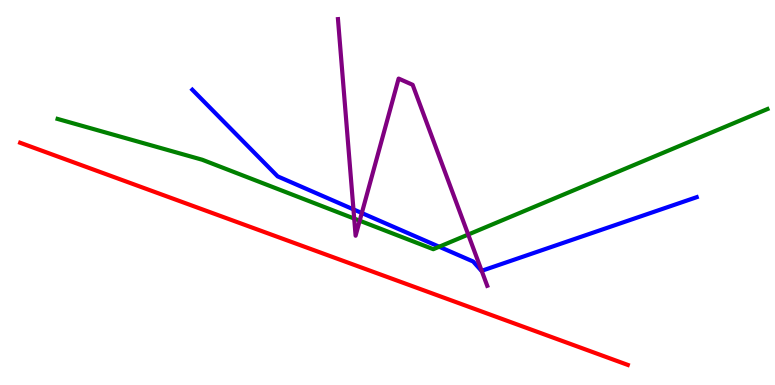[{'lines': ['blue', 'red'], 'intersections': []}, {'lines': ['green', 'red'], 'intersections': []}, {'lines': ['purple', 'red'], 'intersections': []}, {'lines': ['blue', 'green'], 'intersections': [{'x': 5.67, 'y': 3.59}]}, {'lines': ['blue', 'purple'], 'intersections': [{'x': 4.56, 'y': 4.56}, {'x': 4.67, 'y': 4.47}, {'x': 6.22, 'y': 2.97}]}, {'lines': ['green', 'purple'], 'intersections': [{'x': 4.57, 'y': 4.32}, {'x': 4.64, 'y': 4.27}, {'x': 6.04, 'y': 3.91}]}]